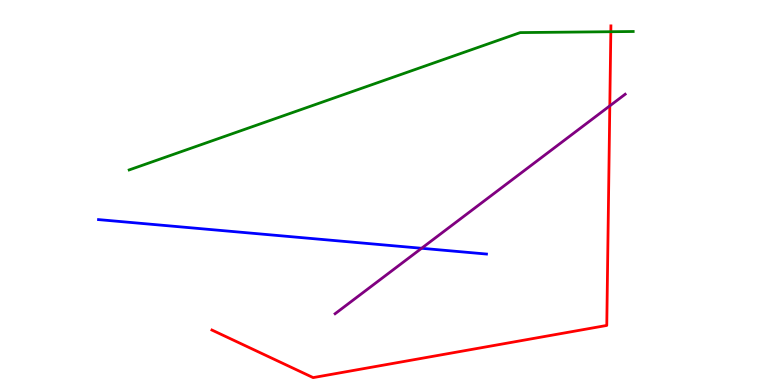[{'lines': ['blue', 'red'], 'intersections': []}, {'lines': ['green', 'red'], 'intersections': [{'x': 7.88, 'y': 9.18}]}, {'lines': ['purple', 'red'], 'intersections': [{'x': 7.87, 'y': 7.25}]}, {'lines': ['blue', 'green'], 'intersections': []}, {'lines': ['blue', 'purple'], 'intersections': [{'x': 5.44, 'y': 3.55}]}, {'lines': ['green', 'purple'], 'intersections': []}]